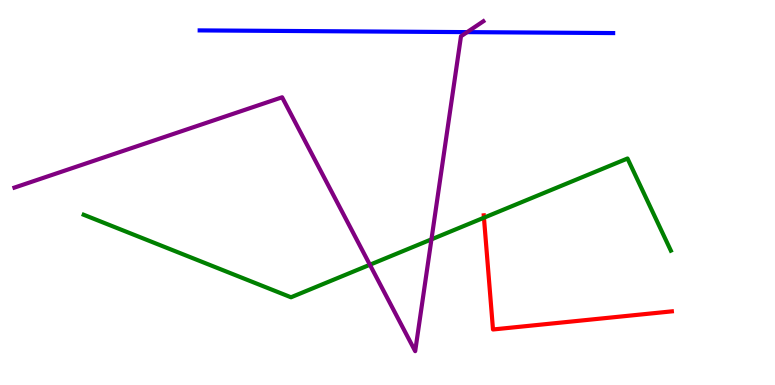[{'lines': ['blue', 'red'], 'intersections': []}, {'lines': ['green', 'red'], 'intersections': [{'x': 6.24, 'y': 4.35}]}, {'lines': ['purple', 'red'], 'intersections': []}, {'lines': ['blue', 'green'], 'intersections': []}, {'lines': ['blue', 'purple'], 'intersections': [{'x': 6.03, 'y': 9.17}]}, {'lines': ['green', 'purple'], 'intersections': [{'x': 4.77, 'y': 3.12}, {'x': 5.57, 'y': 3.78}]}]